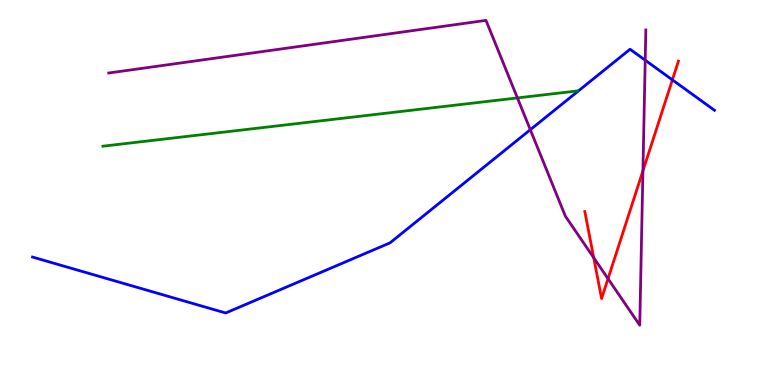[{'lines': ['blue', 'red'], 'intersections': [{'x': 8.68, 'y': 7.93}]}, {'lines': ['green', 'red'], 'intersections': []}, {'lines': ['purple', 'red'], 'intersections': [{'x': 7.66, 'y': 3.31}, {'x': 7.85, 'y': 2.76}, {'x': 8.3, 'y': 5.56}]}, {'lines': ['blue', 'green'], 'intersections': []}, {'lines': ['blue', 'purple'], 'intersections': [{'x': 6.84, 'y': 6.63}, {'x': 8.33, 'y': 8.44}]}, {'lines': ['green', 'purple'], 'intersections': [{'x': 6.68, 'y': 7.46}]}]